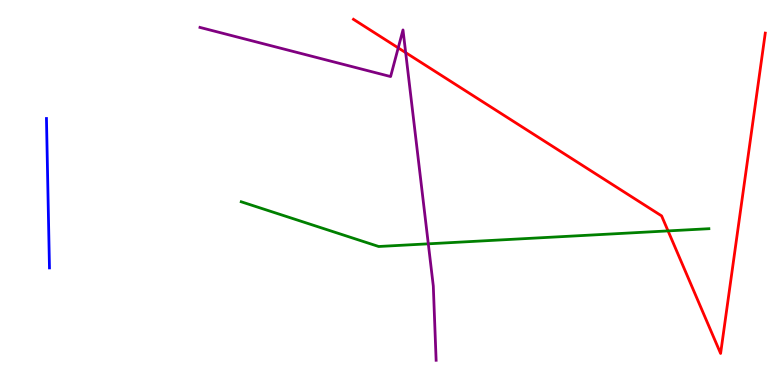[{'lines': ['blue', 'red'], 'intersections': []}, {'lines': ['green', 'red'], 'intersections': [{'x': 8.62, 'y': 4.0}]}, {'lines': ['purple', 'red'], 'intersections': [{'x': 5.14, 'y': 8.76}, {'x': 5.23, 'y': 8.63}]}, {'lines': ['blue', 'green'], 'intersections': []}, {'lines': ['blue', 'purple'], 'intersections': []}, {'lines': ['green', 'purple'], 'intersections': [{'x': 5.53, 'y': 3.67}]}]